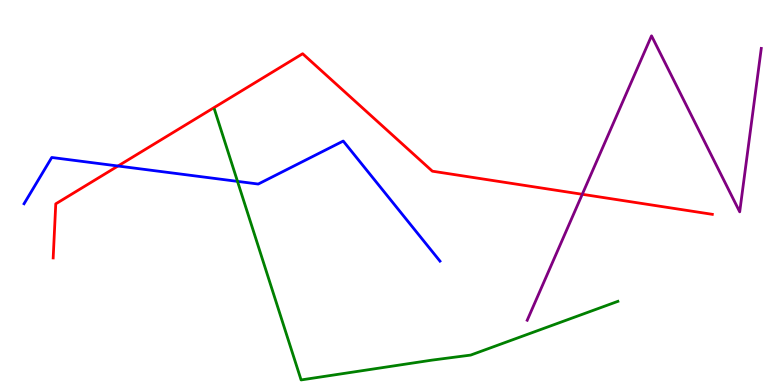[{'lines': ['blue', 'red'], 'intersections': [{'x': 1.52, 'y': 5.69}]}, {'lines': ['green', 'red'], 'intersections': []}, {'lines': ['purple', 'red'], 'intersections': [{'x': 7.51, 'y': 4.95}]}, {'lines': ['blue', 'green'], 'intersections': [{'x': 3.06, 'y': 5.29}]}, {'lines': ['blue', 'purple'], 'intersections': []}, {'lines': ['green', 'purple'], 'intersections': []}]